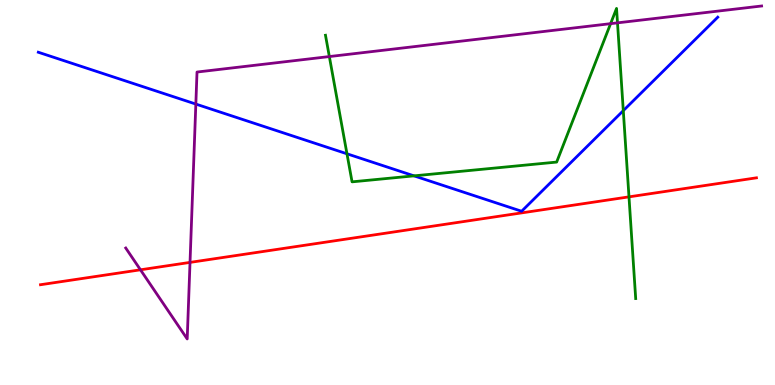[{'lines': ['blue', 'red'], 'intersections': []}, {'lines': ['green', 'red'], 'intersections': [{'x': 8.12, 'y': 4.89}]}, {'lines': ['purple', 'red'], 'intersections': [{'x': 1.81, 'y': 2.99}, {'x': 2.45, 'y': 3.18}]}, {'lines': ['blue', 'green'], 'intersections': [{'x': 4.48, 'y': 6.01}, {'x': 5.34, 'y': 5.43}, {'x': 8.04, 'y': 7.13}]}, {'lines': ['blue', 'purple'], 'intersections': [{'x': 2.53, 'y': 7.3}]}, {'lines': ['green', 'purple'], 'intersections': [{'x': 4.25, 'y': 8.53}, {'x': 7.88, 'y': 9.39}, {'x': 7.97, 'y': 9.41}]}]